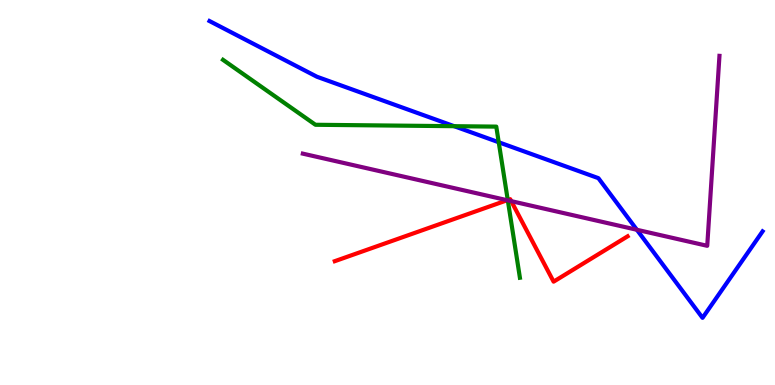[{'lines': ['blue', 'red'], 'intersections': []}, {'lines': ['green', 'red'], 'intersections': [{'x': 6.55, 'y': 4.8}]}, {'lines': ['purple', 'red'], 'intersections': [{'x': 6.54, 'y': 4.8}, {'x': 6.6, 'y': 4.78}]}, {'lines': ['blue', 'green'], 'intersections': [{'x': 5.86, 'y': 6.72}, {'x': 6.44, 'y': 6.31}]}, {'lines': ['blue', 'purple'], 'intersections': [{'x': 8.22, 'y': 4.03}]}, {'lines': ['green', 'purple'], 'intersections': [{'x': 6.55, 'y': 4.8}]}]